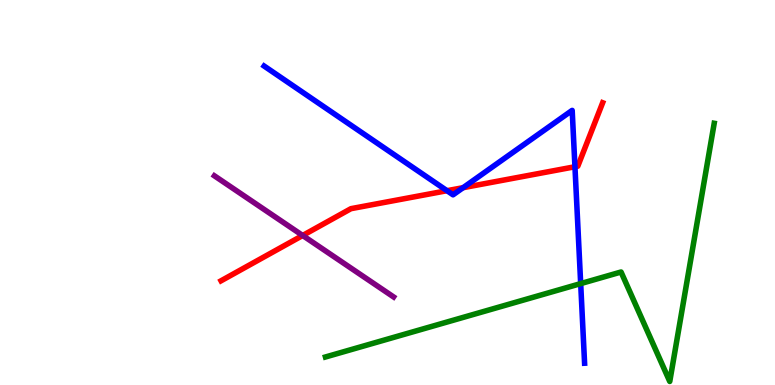[{'lines': ['blue', 'red'], 'intersections': [{'x': 5.77, 'y': 5.05}, {'x': 5.98, 'y': 5.13}, {'x': 7.42, 'y': 5.67}]}, {'lines': ['green', 'red'], 'intersections': []}, {'lines': ['purple', 'red'], 'intersections': [{'x': 3.91, 'y': 3.88}]}, {'lines': ['blue', 'green'], 'intersections': [{'x': 7.49, 'y': 2.63}]}, {'lines': ['blue', 'purple'], 'intersections': []}, {'lines': ['green', 'purple'], 'intersections': []}]